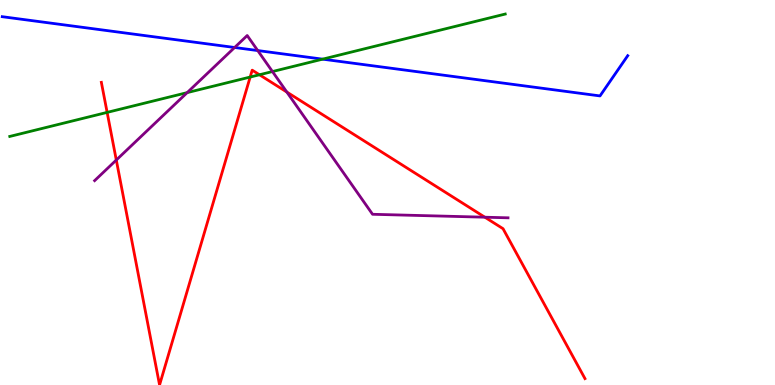[{'lines': ['blue', 'red'], 'intersections': []}, {'lines': ['green', 'red'], 'intersections': [{'x': 1.38, 'y': 7.08}, {'x': 3.23, 'y': 8.0}, {'x': 3.35, 'y': 8.06}]}, {'lines': ['purple', 'red'], 'intersections': [{'x': 1.5, 'y': 5.84}, {'x': 3.7, 'y': 7.61}, {'x': 6.26, 'y': 4.36}]}, {'lines': ['blue', 'green'], 'intersections': [{'x': 4.16, 'y': 8.46}]}, {'lines': ['blue', 'purple'], 'intersections': [{'x': 3.03, 'y': 8.77}, {'x': 3.33, 'y': 8.69}]}, {'lines': ['green', 'purple'], 'intersections': [{'x': 2.42, 'y': 7.59}, {'x': 3.52, 'y': 8.14}]}]